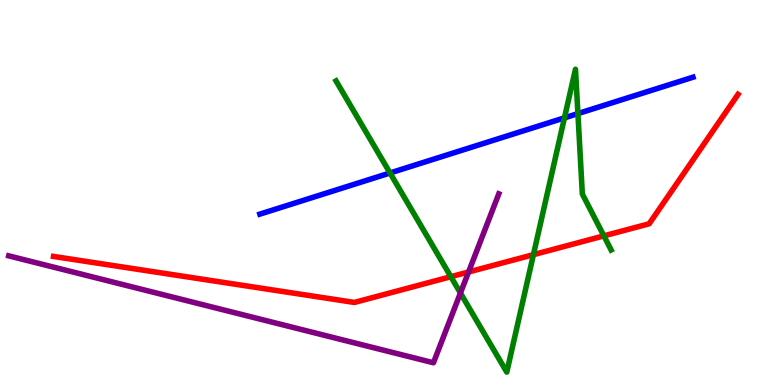[{'lines': ['blue', 'red'], 'intersections': []}, {'lines': ['green', 'red'], 'intersections': [{'x': 5.82, 'y': 2.81}, {'x': 6.88, 'y': 3.39}, {'x': 7.79, 'y': 3.87}]}, {'lines': ['purple', 'red'], 'intersections': [{'x': 6.05, 'y': 2.94}]}, {'lines': ['blue', 'green'], 'intersections': [{'x': 5.03, 'y': 5.51}, {'x': 7.28, 'y': 6.94}, {'x': 7.46, 'y': 7.05}]}, {'lines': ['blue', 'purple'], 'intersections': []}, {'lines': ['green', 'purple'], 'intersections': [{'x': 5.94, 'y': 2.39}]}]